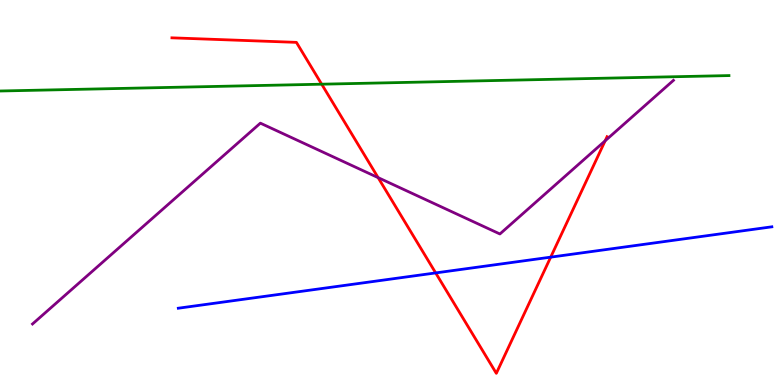[{'lines': ['blue', 'red'], 'intersections': [{'x': 5.62, 'y': 2.91}, {'x': 7.11, 'y': 3.32}]}, {'lines': ['green', 'red'], 'intersections': [{'x': 4.15, 'y': 7.81}]}, {'lines': ['purple', 'red'], 'intersections': [{'x': 4.88, 'y': 5.39}, {'x': 7.81, 'y': 6.34}]}, {'lines': ['blue', 'green'], 'intersections': []}, {'lines': ['blue', 'purple'], 'intersections': []}, {'lines': ['green', 'purple'], 'intersections': []}]